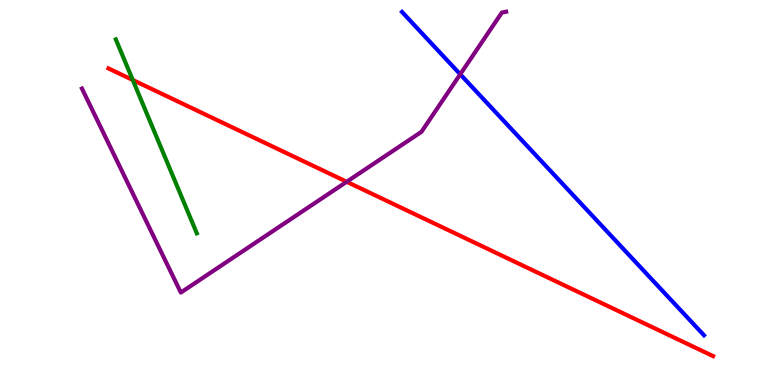[{'lines': ['blue', 'red'], 'intersections': []}, {'lines': ['green', 'red'], 'intersections': [{'x': 1.71, 'y': 7.92}]}, {'lines': ['purple', 'red'], 'intersections': [{'x': 4.47, 'y': 5.28}]}, {'lines': ['blue', 'green'], 'intersections': []}, {'lines': ['blue', 'purple'], 'intersections': [{'x': 5.94, 'y': 8.07}]}, {'lines': ['green', 'purple'], 'intersections': []}]